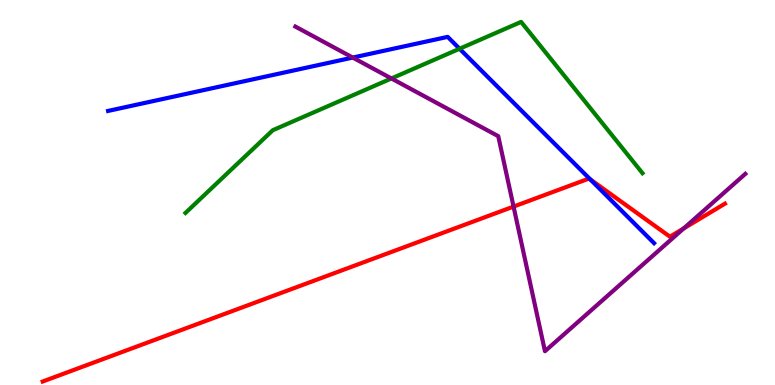[{'lines': ['blue', 'red'], 'intersections': [{'x': 7.62, 'y': 5.34}]}, {'lines': ['green', 'red'], 'intersections': []}, {'lines': ['purple', 'red'], 'intersections': [{'x': 6.63, 'y': 4.63}, {'x': 8.82, 'y': 4.07}]}, {'lines': ['blue', 'green'], 'intersections': [{'x': 5.93, 'y': 8.73}]}, {'lines': ['blue', 'purple'], 'intersections': [{'x': 4.55, 'y': 8.5}]}, {'lines': ['green', 'purple'], 'intersections': [{'x': 5.05, 'y': 7.96}]}]